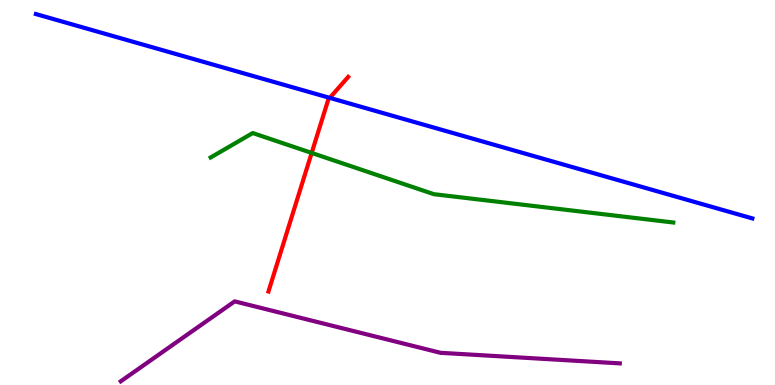[{'lines': ['blue', 'red'], 'intersections': [{'x': 4.26, 'y': 7.46}]}, {'lines': ['green', 'red'], 'intersections': [{'x': 4.02, 'y': 6.03}]}, {'lines': ['purple', 'red'], 'intersections': []}, {'lines': ['blue', 'green'], 'intersections': []}, {'lines': ['blue', 'purple'], 'intersections': []}, {'lines': ['green', 'purple'], 'intersections': []}]